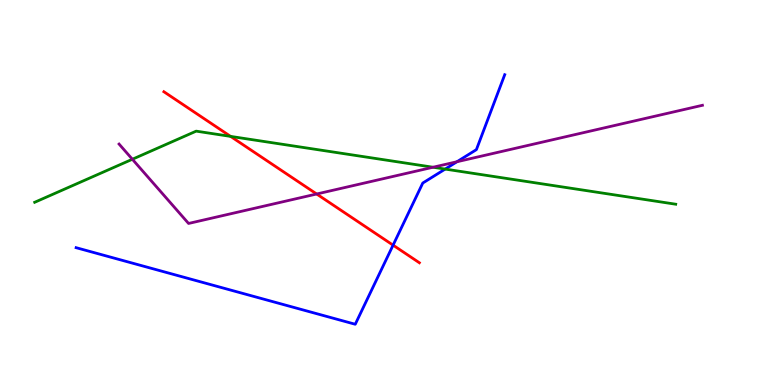[{'lines': ['blue', 'red'], 'intersections': [{'x': 5.07, 'y': 3.63}]}, {'lines': ['green', 'red'], 'intersections': [{'x': 2.98, 'y': 6.46}]}, {'lines': ['purple', 'red'], 'intersections': [{'x': 4.09, 'y': 4.96}]}, {'lines': ['blue', 'green'], 'intersections': [{'x': 5.74, 'y': 5.61}]}, {'lines': ['blue', 'purple'], 'intersections': [{'x': 5.9, 'y': 5.8}]}, {'lines': ['green', 'purple'], 'intersections': [{'x': 1.71, 'y': 5.86}, {'x': 5.59, 'y': 5.66}]}]